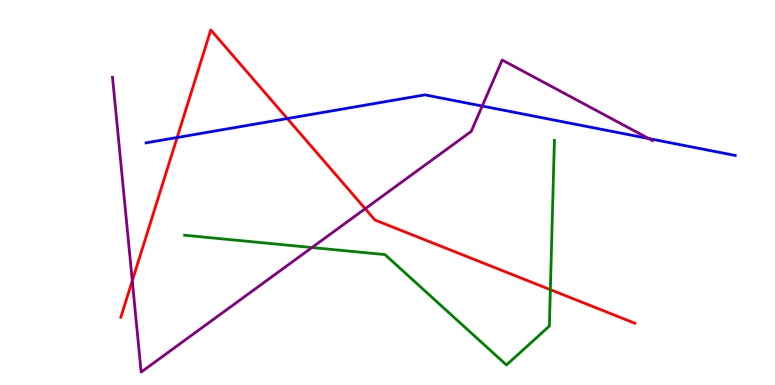[{'lines': ['blue', 'red'], 'intersections': [{'x': 2.29, 'y': 6.43}, {'x': 3.71, 'y': 6.92}]}, {'lines': ['green', 'red'], 'intersections': [{'x': 7.1, 'y': 2.48}]}, {'lines': ['purple', 'red'], 'intersections': [{'x': 1.71, 'y': 2.71}, {'x': 4.71, 'y': 4.58}]}, {'lines': ['blue', 'green'], 'intersections': []}, {'lines': ['blue', 'purple'], 'intersections': [{'x': 6.22, 'y': 7.25}, {'x': 8.37, 'y': 6.4}]}, {'lines': ['green', 'purple'], 'intersections': [{'x': 4.03, 'y': 3.57}]}]